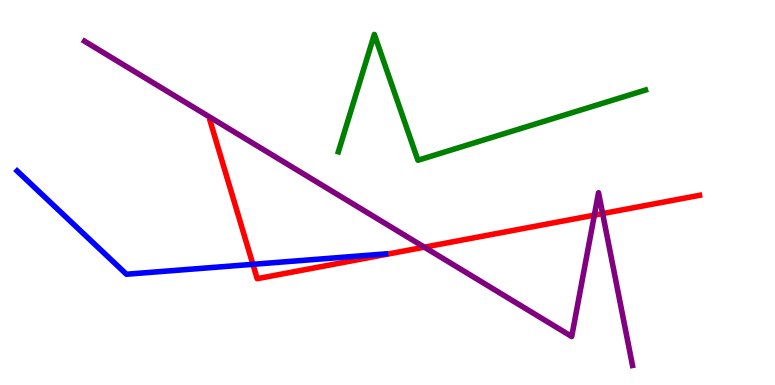[{'lines': ['blue', 'red'], 'intersections': [{'x': 3.26, 'y': 3.13}]}, {'lines': ['green', 'red'], 'intersections': []}, {'lines': ['purple', 'red'], 'intersections': [{'x': 5.48, 'y': 3.58}, {'x': 7.67, 'y': 4.41}, {'x': 7.78, 'y': 4.45}]}, {'lines': ['blue', 'green'], 'intersections': []}, {'lines': ['blue', 'purple'], 'intersections': []}, {'lines': ['green', 'purple'], 'intersections': []}]